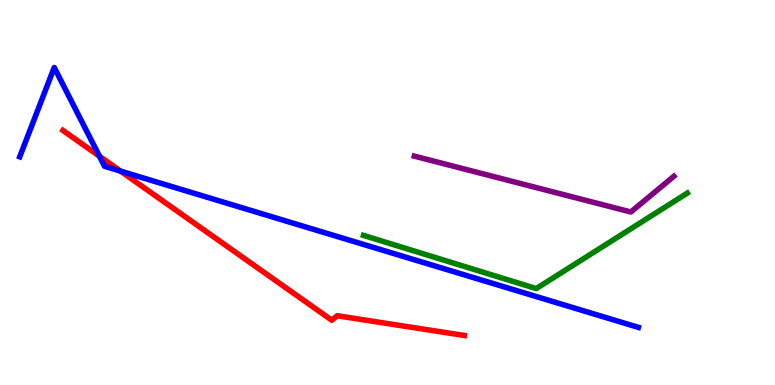[{'lines': ['blue', 'red'], 'intersections': [{'x': 1.28, 'y': 5.94}, {'x': 1.56, 'y': 5.56}]}, {'lines': ['green', 'red'], 'intersections': []}, {'lines': ['purple', 'red'], 'intersections': []}, {'lines': ['blue', 'green'], 'intersections': []}, {'lines': ['blue', 'purple'], 'intersections': []}, {'lines': ['green', 'purple'], 'intersections': []}]